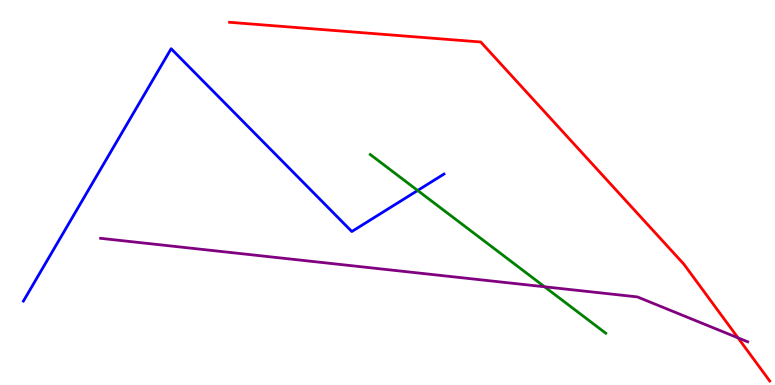[{'lines': ['blue', 'red'], 'intersections': []}, {'lines': ['green', 'red'], 'intersections': []}, {'lines': ['purple', 'red'], 'intersections': [{'x': 9.52, 'y': 1.22}]}, {'lines': ['blue', 'green'], 'intersections': [{'x': 5.39, 'y': 5.05}]}, {'lines': ['blue', 'purple'], 'intersections': []}, {'lines': ['green', 'purple'], 'intersections': [{'x': 7.03, 'y': 2.55}]}]